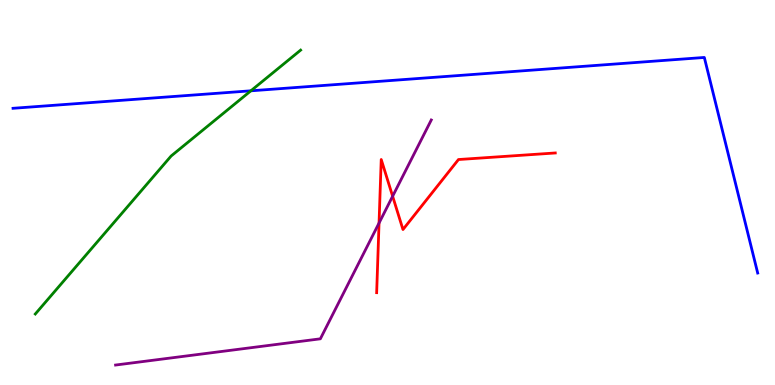[{'lines': ['blue', 'red'], 'intersections': []}, {'lines': ['green', 'red'], 'intersections': []}, {'lines': ['purple', 'red'], 'intersections': [{'x': 4.89, 'y': 4.21}, {'x': 5.07, 'y': 4.9}]}, {'lines': ['blue', 'green'], 'intersections': [{'x': 3.24, 'y': 7.64}]}, {'lines': ['blue', 'purple'], 'intersections': []}, {'lines': ['green', 'purple'], 'intersections': []}]